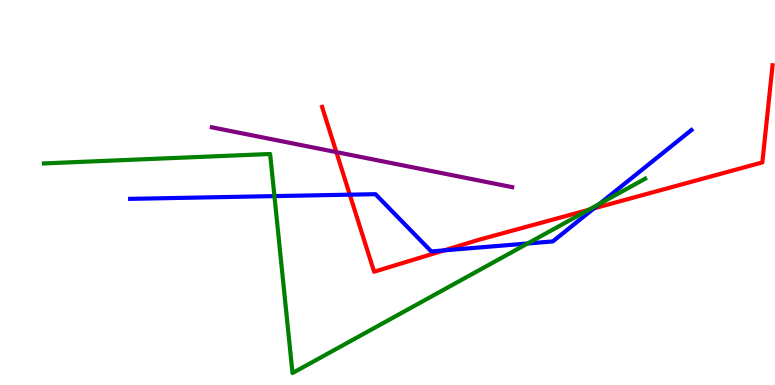[{'lines': ['blue', 'red'], 'intersections': [{'x': 4.51, 'y': 4.94}, {'x': 5.73, 'y': 3.5}, {'x': 7.66, 'y': 4.59}]}, {'lines': ['green', 'red'], 'intersections': [{'x': 7.6, 'y': 4.55}]}, {'lines': ['purple', 'red'], 'intersections': [{'x': 4.34, 'y': 6.05}]}, {'lines': ['blue', 'green'], 'intersections': [{'x': 3.54, 'y': 4.91}, {'x': 6.81, 'y': 3.68}, {'x': 7.74, 'y': 4.71}]}, {'lines': ['blue', 'purple'], 'intersections': []}, {'lines': ['green', 'purple'], 'intersections': []}]